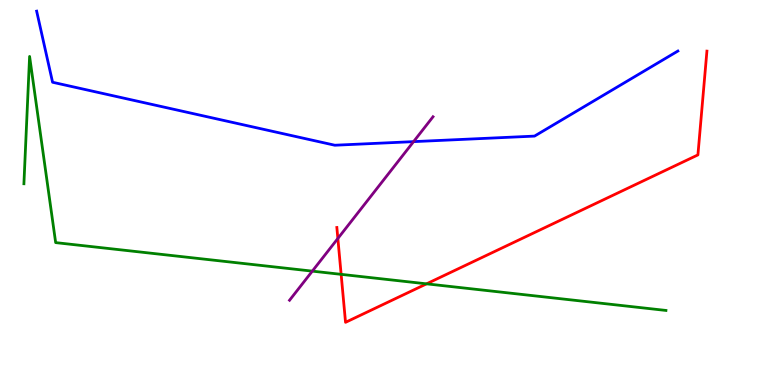[{'lines': ['blue', 'red'], 'intersections': []}, {'lines': ['green', 'red'], 'intersections': [{'x': 4.4, 'y': 2.87}, {'x': 5.5, 'y': 2.63}]}, {'lines': ['purple', 'red'], 'intersections': [{'x': 4.36, 'y': 3.81}]}, {'lines': ['blue', 'green'], 'intersections': []}, {'lines': ['blue', 'purple'], 'intersections': [{'x': 5.34, 'y': 6.32}]}, {'lines': ['green', 'purple'], 'intersections': [{'x': 4.03, 'y': 2.96}]}]